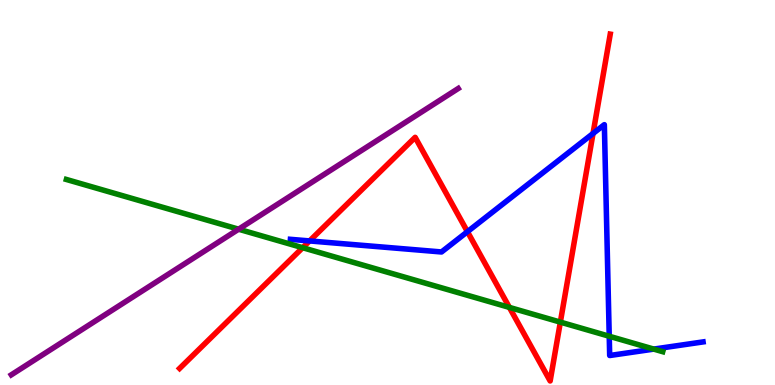[{'lines': ['blue', 'red'], 'intersections': [{'x': 3.99, 'y': 3.74}, {'x': 6.03, 'y': 3.98}, {'x': 7.65, 'y': 6.53}]}, {'lines': ['green', 'red'], 'intersections': [{'x': 3.91, 'y': 3.57}, {'x': 6.57, 'y': 2.02}, {'x': 7.23, 'y': 1.63}]}, {'lines': ['purple', 'red'], 'intersections': []}, {'lines': ['blue', 'green'], 'intersections': [{'x': 7.86, 'y': 1.27}, {'x': 8.44, 'y': 0.932}]}, {'lines': ['blue', 'purple'], 'intersections': []}, {'lines': ['green', 'purple'], 'intersections': [{'x': 3.08, 'y': 4.05}]}]